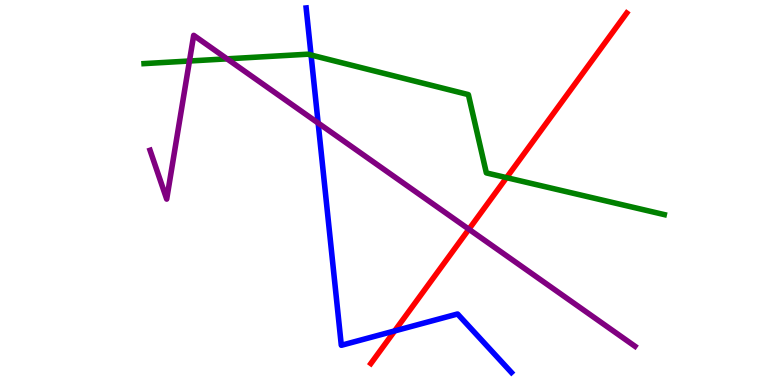[{'lines': ['blue', 'red'], 'intersections': [{'x': 5.09, 'y': 1.4}]}, {'lines': ['green', 'red'], 'intersections': [{'x': 6.54, 'y': 5.39}]}, {'lines': ['purple', 'red'], 'intersections': [{'x': 6.05, 'y': 4.05}]}, {'lines': ['blue', 'green'], 'intersections': [{'x': 4.01, 'y': 8.57}]}, {'lines': ['blue', 'purple'], 'intersections': [{'x': 4.11, 'y': 6.8}]}, {'lines': ['green', 'purple'], 'intersections': [{'x': 2.44, 'y': 8.42}, {'x': 2.93, 'y': 8.47}]}]